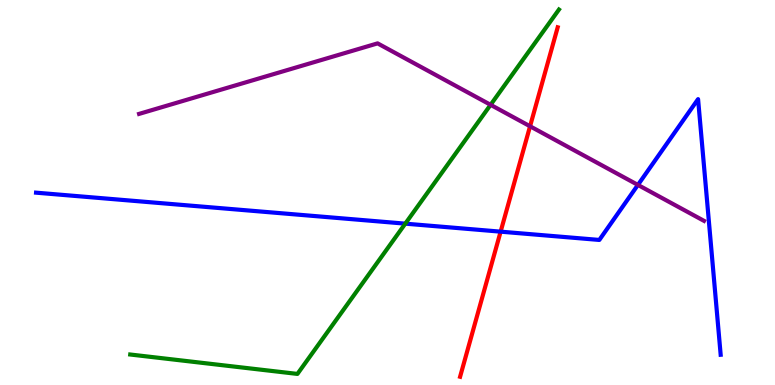[{'lines': ['blue', 'red'], 'intersections': [{'x': 6.46, 'y': 3.98}]}, {'lines': ['green', 'red'], 'intersections': []}, {'lines': ['purple', 'red'], 'intersections': [{'x': 6.84, 'y': 6.72}]}, {'lines': ['blue', 'green'], 'intersections': [{'x': 5.23, 'y': 4.19}]}, {'lines': ['blue', 'purple'], 'intersections': [{'x': 8.23, 'y': 5.2}]}, {'lines': ['green', 'purple'], 'intersections': [{'x': 6.33, 'y': 7.28}]}]